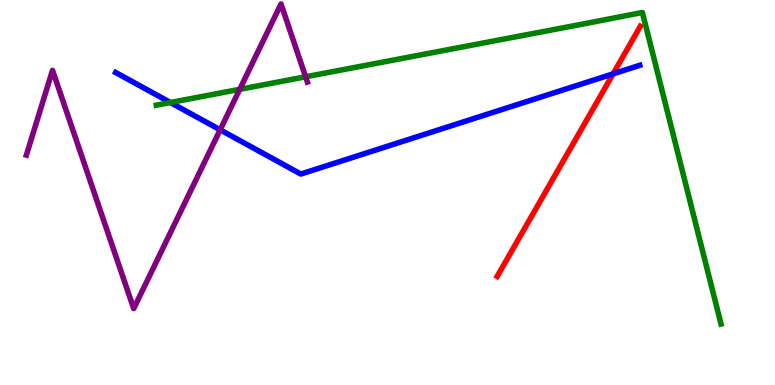[{'lines': ['blue', 'red'], 'intersections': [{'x': 7.91, 'y': 8.08}]}, {'lines': ['green', 'red'], 'intersections': []}, {'lines': ['purple', 'red'], 'intersections': []}, {'lines': ['blue', 'green'], 'intersections': [{'x': 2.2, 'y': 7.34}]}, {'lines': ['blue', 'purple'], 'intersections': [{'x': 2.84, 'y': 6.63}]}, {'lines': ['green', 'purple'], 'intersections': [{'x': 3.09, 'y': 7.68}, {'x': 3.94, 'y': 8.01}]}]